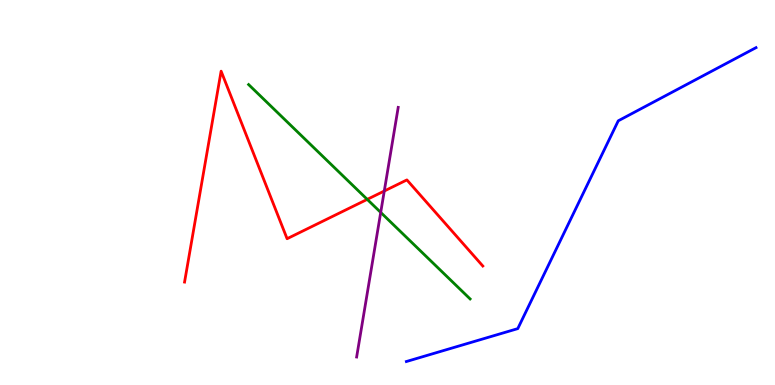[{'lines': ['blue', 'red'], 'intersections': []}, {'lines': ['green', 'red'], 'intersections': [{'x': 4.74, 'y': 4.82}]}, {'lines': ['purple', 'red'], 'intersections': [{'x': 4.96, 'y': 5.04}]}, {'lines': ['blue', 'green'], 'intersections': []}, {'lines': ['blue', 'purple'], 'intersections': []}, {'lines': ['green', 'purple'], 'intersections': [{'x': 4.91, 'y': 4.48}]}]